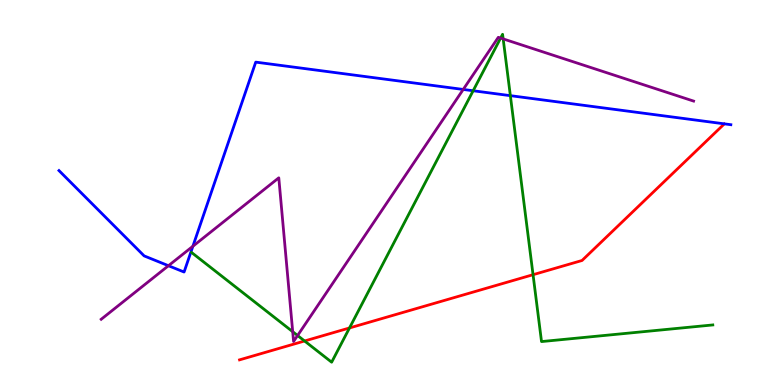[{'lines': ['blue', 'red'], 'intersections': []}, {'lines': ['green', 'red'], 'intersections': [{'x': 3.93, 'y': 1.14}, {'x': 4.51, 'y': 1.48}, {'x': 6.88, 'y': 2.86}]}, {'lines': ['purple', 'red'], 'intersections': []}, {'lines': ['blue', 'green'], 'intersections': [{'x': 6.11, 'y': 7.64}, {'x': 6.59, 'y': 7.52}]}, {'lines': ['blue', 'purple'], 'intersections': [{'x': 2.17, 'y': 3.1}, {'x': 2.49, 'y': 3.6}, {'x': 5.98, 'y': 7.68}]}, {'lines': ['green', 'purple'], 'intersections': [{'x': 3.78, 'y': 1.38}, {'x': 3.84, 'y': 1.29}, {'x': 6.46, 'y': 9.01}, {'x': 6.49, 'y': 8.99}]}]